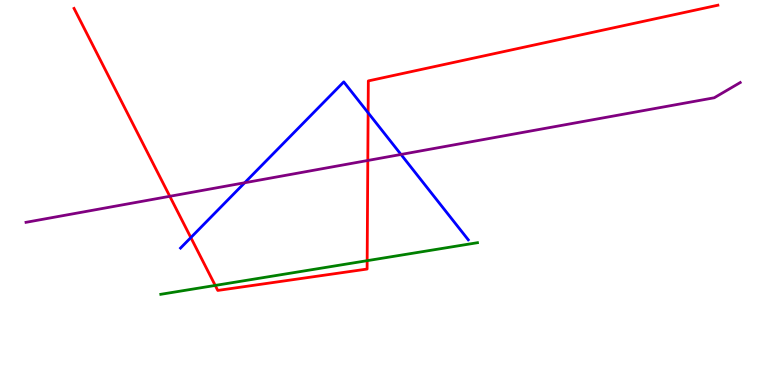[{'lines': ['blue', 'red'], 'intersections': [{'x': 2.46, 'y': 3.83}, {'x': 4.75, 'y': 7.07}]}, {'lines': ['green', 'red'], 'intersections': [{'x': 2.78, 'y': 2.59}, {'x': 4.74, 'y': 3.23}]}, {'lines': ['purple', 'red'], 'intersections': [{'x': 2.19, 'y': 4.9}, {'x': 4.75, 'y': 5.83}]}, {'lines': ['blue', 'green'], 'intersections': []}, {'lines': ['blue', 'purple'], 'intersections': [{'x': 3.16, 'y': 5.25}, {'x': 5.17, 'y': 5.99}]}, {'lines': ['green', 'purple'], 'intersections': []}]